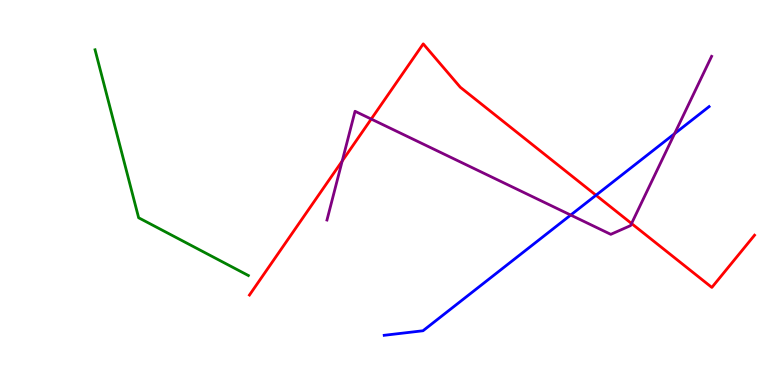[{'lines': ['blue', 'red'], 'intersections': [{'x': 7.69, 'y': 4.93}]}, {'lines': ['green', 'red'], 'intersections': []}, {'lines': ['purple', 'red'], 'intersections': [{'x': 4.42, 'y': 5.82}, {'x': 4.79, 'y': 6.91}, {'x': 8.15, 'y': 4.19}]}, {'lines': ['blue', 'green'], 'intersections': []}, {'lines': ['blue', 'purple'], 'intersections': [{'x': 7.36, 'y': 4.41}, {'x': 8.7, 'y': 6.53}]}, {'lines': ['green', 'purple'], 'intersections': []}]